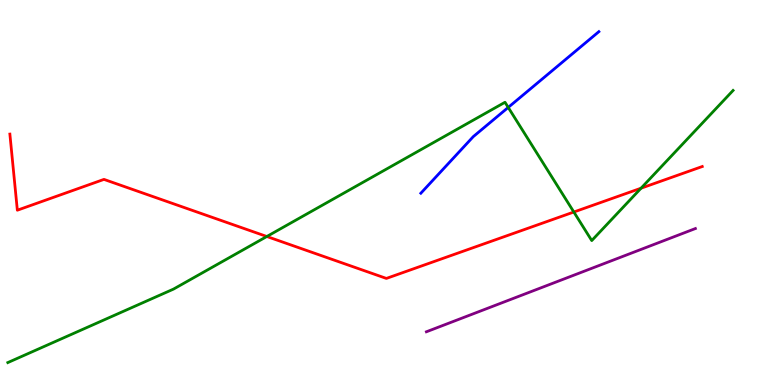[{'lines': ['blue', 'red'], 'intersections': []}, {'lines': ['green', 'red'], 'intersections': [{'x': 3.44, 'y': 3.86}, {'x': 7.4, 'y': 4.49}, {'x': 8.27, 'y': 5.11}]}, {'lines': ['purple', 'red'], 'intersections': []}, {'lines': ['blue', 'green'], 'intersections': [{'x': 6.56, 'y': 7.21}]}, {'lines': ['blue', 'purple'], 'intersections': []}, {'lines': ['green', 'purple'], 'intersections': []}]